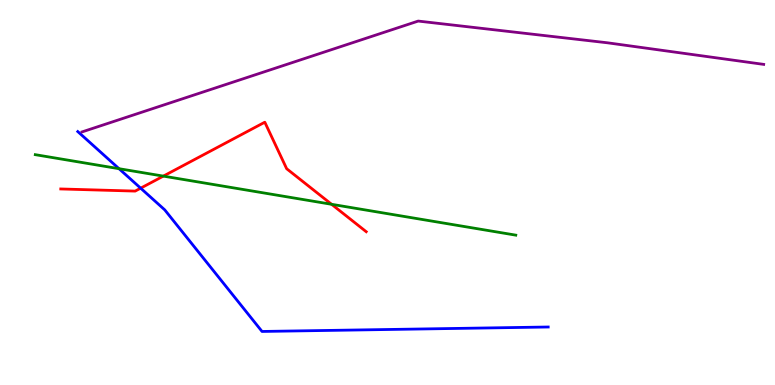[{'lines': ['blue', 'red'], 'intersections': [{'x': 1.81, 'y': 5.11}]}, {'lines': ['green', 'red'], 'intersections': [{'x': 2.11, 'y': 5.43}, {'x': 4.28, 'y': 4.69}]}, {'lines': ['purple', 'red'], 'intersections': []}, {'lines': ['blue', 'green'], 'intersections': [{'x': 1.54, 'y': 5.62}]}, {'lines': ['blue', 'purple'], 'intersections': []}, {'lines': ['green', 'purple'], 'intersections': []}]